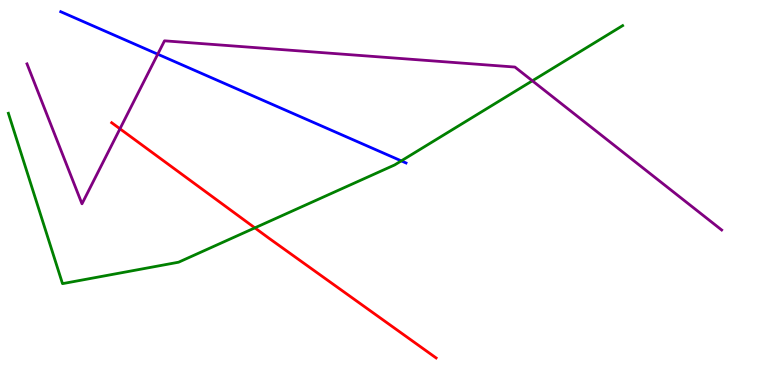[{'lines': ['blue', 'red'], 'intersections': []}, {'lines': ['green', 'red'], 'intersections': [{'x': 3.29, 'y': 4.08}]}, {'lines': ['purple', 'red'], 'intersections': [{'x': 1.55, 'y': 6.65}]}, {'lines': ['blue', 'green'], 'intersections': [{'x': 5.18, 'y': 5.82}]}, {'lines': ['blue', 'purple'], 'intersections': [{'x': 2.04, 'y': 8.59}]}, {'lines': ['green', 'purple'], 'intersections': [{'x': 6.87, 'y': 7.9}]}]